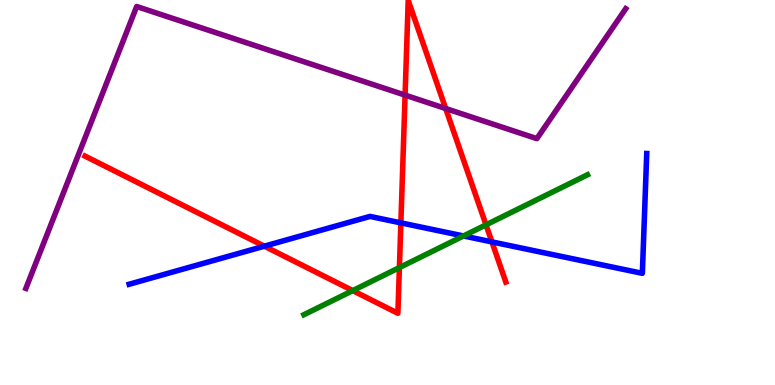[{'lines': ['blue', 'red'], 'intersections': [{'x': 3.41, 'y': 3.61}, {'x': 5.17, 'y': 4.21}, {'x': 6.35, 'y': 3.72}]}, {'lines': ['green', 'red'], 'intersections': [{'x': 4.55, 'y': 2.45}, {'x': 5.15, 'y': 3.05}, {'x': 6.27, 'y': 4.16}]}, {'lines': ['purple', 'red'], 'intersections': [{'x': 5.23, 'y': 7.53}, {'x': 5.75, 'y': 7.18}]}, {'lines': ['blue', 'green'], 'intersections': [{'x': 5.98, 'y': 3.87}]}, {'lines': ['blue', 'purple'], 'intersections': []}, {'lines': ['green', 'purple'], 'intersections': []}]